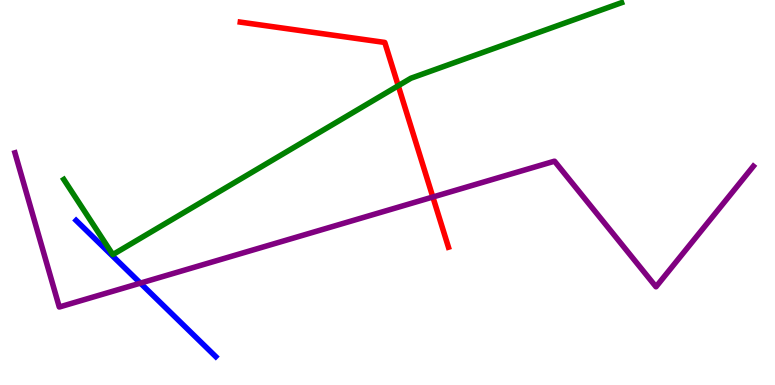[{'lines': ['blue', 'red'], 'intersections': []}, {'lines': ['green', 'red'], 'intersections': [{'x': 5.14, 'y': 7.77}]}, {'lines': ['purple', 'red'], 'intersections': [{'x': 5.59, 'y': 4.88}]}, {'lines': ['blue', 'green'], 'intersections': []}, {'lines': ['blue', 'purple'], 'intersections': [{'x': 1.81, 'y': 2.65}]}, {'lines': ['green', 'purple'], 'intersections': []}]